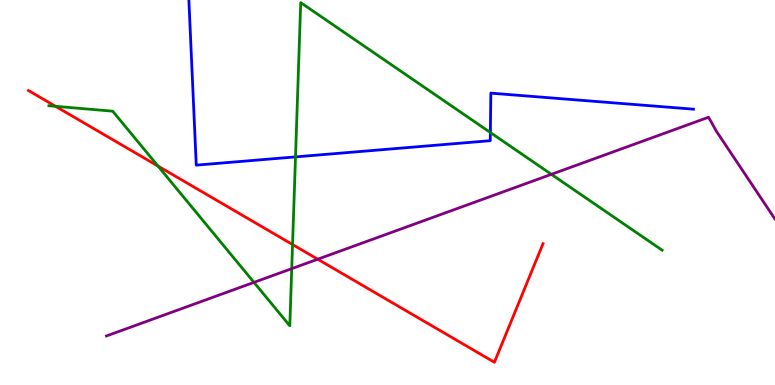[{'lines': ['blue', 'red'], 'intersections': []}, {'lines': ['green', 'red'], 'intersections': [{'x': 0.716, 'y': 7.24}, {'x': 2.04, 'y': 5.69}, {'x': 3.77, 'y': 3.65}]}, {'lines': ['purple', 'red'], 'intersections': [{'x': 4.1, 'y': 3.27}]}, {'lines': ['blue', 'green'], 'intersections': [{'x': 3.81, 'y': 5.92}, {'x': 6.33, 'y': 6.56}]}, {'lines': ['blue', 'purple'], 'intersections': []}, {'lines': ['green', 'purple'], 'intersections': [{'x': 3.28, 'y': 2.67}, {'x': 3.76, 'y': 3.02}, {'x': 7.11, 'y': 5.47}]}]